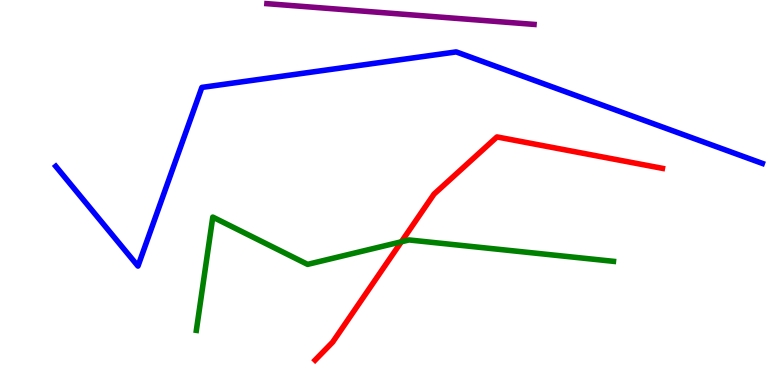[{'lines': ['blue', 'red'], 'intersections': []}, {'lines': ['green', 'red'], 'intersections': [{'x': 5.18, 'y': 3.72}]}, {'lines': ['purple', 'red'], 'intersections': []}, {'lines': ['blue', 'green'], 'intersections': []}, {'lines': ['blue', 'purple'], 'intersections': []}, {'lines': ['green', 'purple'], 'intersections': []}]